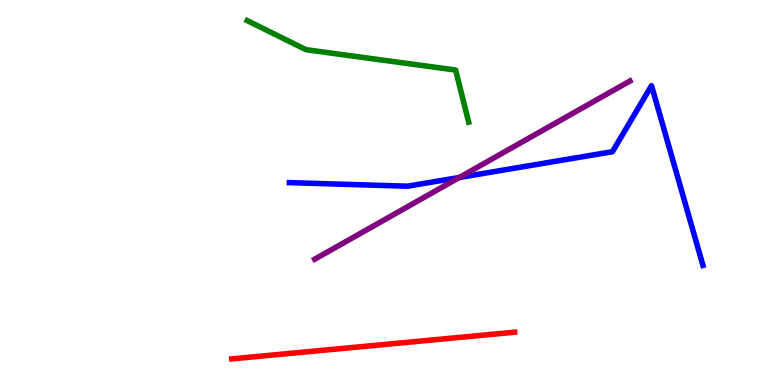[{'lines': ['blue', 'red'], 'intersections': []}, {'lines': ['green', 'red'], 'intersections': []}, {'lines': ['purple', 'red'], 'intersections': []}, {'lines': ['blue', 'green'], 'intersections': []}, {'lines': ['blue', 'purple'], 'intersections': [{'x': 5.93, 'y': 5.39}]}, {'lines': ['green', 'purple'], 'intersections': []}]